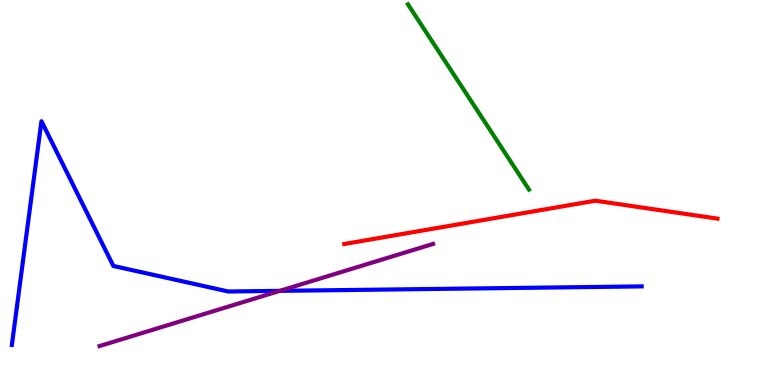[{'lines': ['blue', 'red'], 'intersections': []}, {'lines': ['green', 'red'], 'intersections': []}, {'lines': ['purple', 'red'], 'intersections': []}, {'lines': ['blue', 'green'], 'intersections': []}, {'lines': ['blue', 'purple'], 'intersections': [{'x': 3.61, 'y': 2.45}]}, {'lines': ['green', 'purple'], 'intersections': []}]